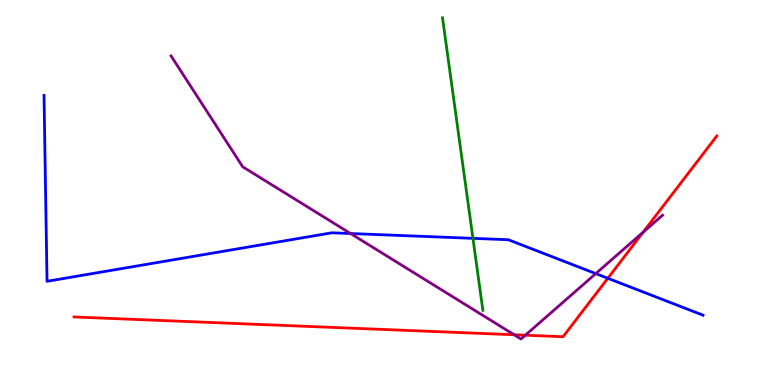[{'lines': ['blue', 'red'], 'intersections': [{'x': 7.84, 'y': 2.77}]}, {'lines': ['green', 'red'], 'intersections': []}, {'lines': ['purple', 'red'], 'intersections': [{'x': 6.63, 'y': 1.31}, {'x': 6.78, 'y': 1.29}, {'x': 8.3, 'y': 3.97}]}, {'lines': ['blue', 'green'], 'intersections': [{'x': 6.1, 'y': 3.81}]}, {'lines': ['blue', 'purple'], 'intersections': [{'x': 4.52, 'y': 3.93}, {'x': 7.69, 'y': 2.89}]}, {'lines': ['green', 'purple'], 'intersections': []}]